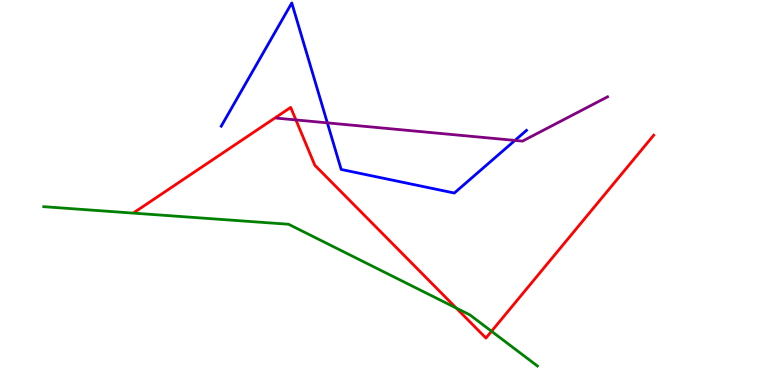[{'lines': ['blue', 'red'], 'intersections': []}, {'lines': ['green', 'red'], 'intersections': [{'x': 5.89, 'y': 2.0}, {'x': 6.34, 'y': 1.4}]}, {'lines': ['purple', 'red'], 'intersections': [{'x': 3.82, 'y': 6.88}]}, {'lines': ['blue', 'green'], 'intersections': []}, {'lines': ['blue', 'purple'], 'intersections': [{'x': 4.22, 'y': 6.81}, {'x': 6.64, 'y': 6.35}]}, {'lines': ['green', 'purple'], 'intersections': []}]